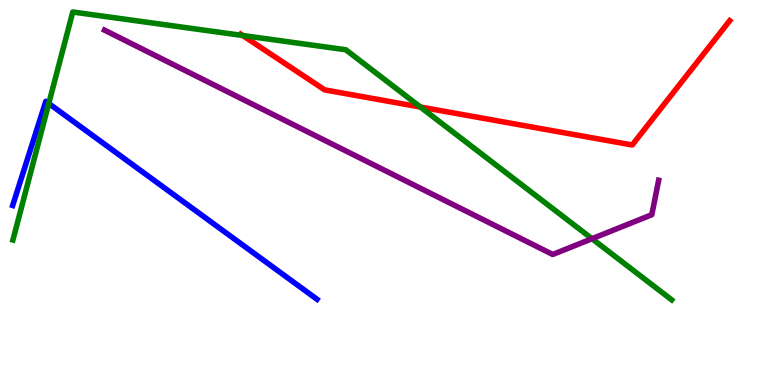[{'lines': ['blue', 'red'], 'intersections': []}, {'lines': ['green', 'red'], 'intersections': [{'x': 3.13, 'y': 9.08}, {'x': 5.42, 'y': 7.22}]}, {'lines': ['purple', 'red'], 'intersections': []}, {'lines': ['blue', 'green'], 'intersections': [{'x': 0.629, 'y': 7.31}]}, {'lines': ['blue', 'purple'], 'intersections': []}, {'lines': ['green', 'purple'], 'intersections': [{'x': 7.64, 'y': 3.8}]}]